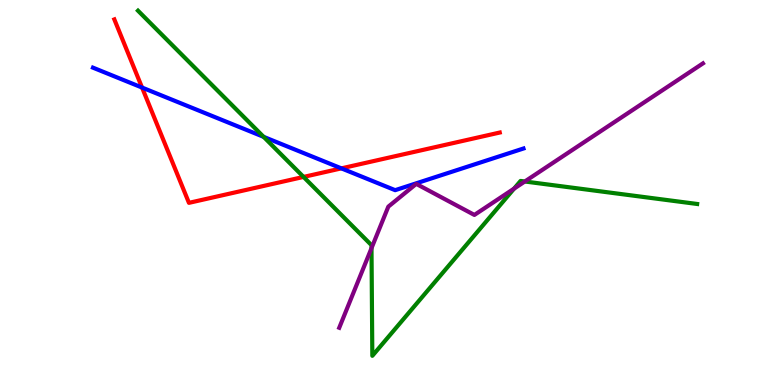[{'lines': ['blue', 'red'], 'intersections': [{'x': 1.83, 'y': 7.73}, {'x': 4.4, 'y': 5.63}]}, {'lines': ['green', 'red'], 'intersections': [{'x': 3.92, 'y': 5.4}]}, {'lines': ['purple', 'red'], 'intersections': []}, {'lines': ['blue', 'green'], 'intersections': [{'x': 3.4, 'y': 6.45}]}, {'lines': ['blue', 'purple'], 'intersections': []}, {'lines': ['green', 'purple'], 'intersections': [{'x': 4.79, 'y': 3.55}, {'x': 6.63, 'y': 5.1}, {'x': 6.77, 'y': 5.29}]}]